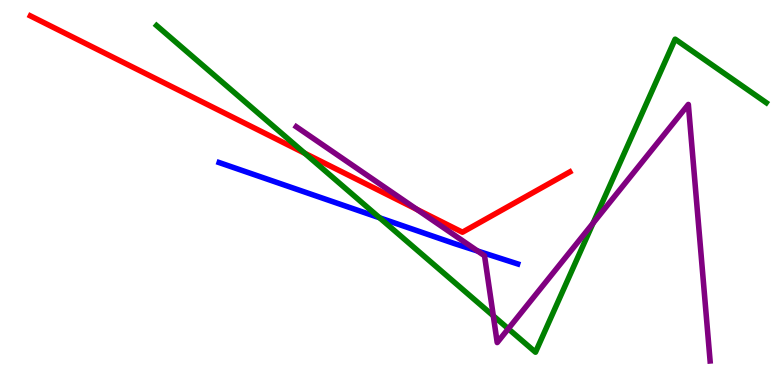[{'lines': ['blue', 'red'], 'intersections': []}, {'lines': ['green', 'red'], 'intersections': [{'x': 3.93, 'y': 6.02}]}, {'lines': ['purple', 'red'], 'intersections': [{'x': 5.38, 'y': 4.56}]}, {'lines': ['blue', 'green'], 'intersections': [{'x': 4.9, 'y': 4.34}]}, {'lines': ['blue', 'purple'], 'intersections': [{'x': 6.16, 'y': 3.48}]}, {'lines': ['green', 'purple'], 'intersections': [{'x': 6.37, 'y': 1.8}, {'x': 6.56, 'y': 1.46}, {'x': 7.65, 'y': 4.2}]}]